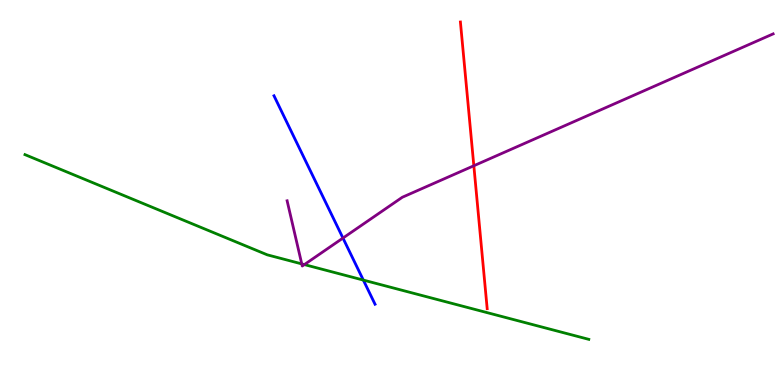[{'lines': ['blue', 'red'], 'intersections': []}, {'lines': ['green', 'red'], 'intersections': []}, {'lines': ['purple', 'red'], 'intersections': [{'x': 6.11, 'y': 5.69}]}, {'lines': ['blue', 'green'], 'intersections': [{'x': 4.69, 'y': 2.73}]}, {'lines': ['blue', 'purple'], 'intersections': [{'x': 4.43, 'y': 3.82}]}, {'lines': ['green', 'purple'], 'intersections': [{'x': 3.89, 'y': 3.15}, {'x': 3.93, 'y': 3.13}]}]